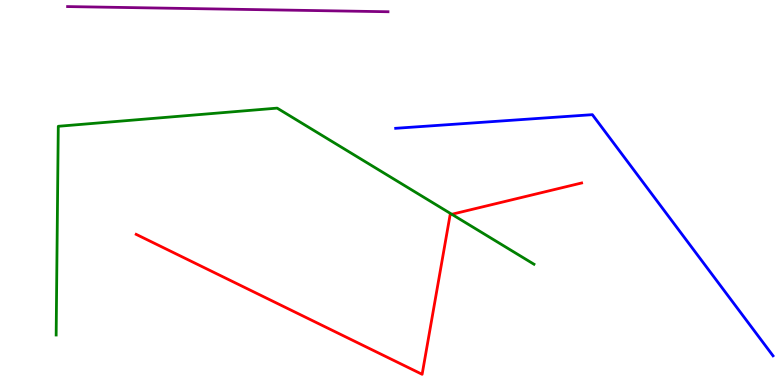[{'lines': ['blue', 'red'], 'intersections': []}, {'lines': ['green', 'red'], 'intersections': [{'x': 5.83, 'y': 4.43}]}, {'lines': ['purple', 'red'], 'intersections': []}, {'lines': ['blue', 'green'], 'intersections': []}, {'lines': ['blue', 'purple'], 'intersections': []}, {'lines': ['green', 'purple'], 'intersections': []}]